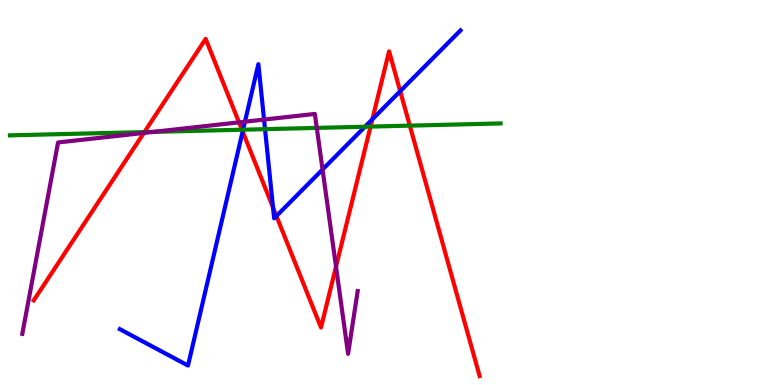[{'lines': ['blue', 'red'], 'intersections': [{'x': 3.13, 'y': 6.58}, {'x': 3.52, 'y': 4.61}, {'x': 3.57, 'y': 4.39}, {'x': 4.8, 'y': 6.9}, {'x': 5.16, 'y': 7.63}]}, {'lines': ['green', 'red'], 'intersections': [{'x': 1.86, 'y': 6.57}, {'x': 3.12, 'y': 6.63}, {'x': 4.78, 'y': 6.71}, {'x': 5.29, 'y': 6.74}]}, {'lines': ['purple', 'red'], 'intersections': [{'x': 1.86, 'y': 6.55}, {'x': 3.08, 'y': 6.82}, {'x': 4.34, 'y': 3.07}]}, {'lines': ['blue', 'green'], 'intersections': [{'x': 3.14, 'y': 6.63}, {'x': 3.42, 'y': 6.65}, {'x': 4.71, 'y': 6.71}]}, {'lines': ['blue', 'purple'], 'intersections': [{'x': 3.16, 'y': 6.84}, {'x': 3.41, 'y': 6.89}, {'x': 4.16, 'y': 5.6}]}, {'lines': ['green', 'purple'], 'intersections': [{'x': 1.98, 'y': 6.57}, {'x': 4.09, 'y': 6.68}]}]